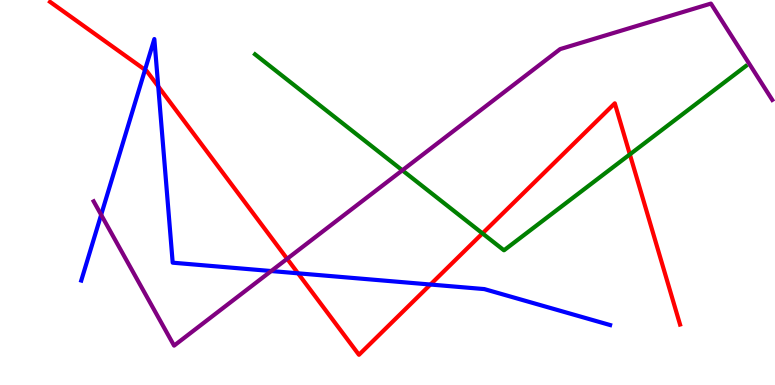[{'lines': ['blue', 'red'], 'intersections': [{'x': 1.87, 'y': 8.19}, {'x': 2.04, 'y': 7.76}, {'x': 3.85, 'y': 2.9}, {'x': 5.55, 'y': 2.61}]}, {'lines': ['green', 'red'], 'intersections': [{'x': 6.23, 'y': 3.94}, {'x': 8.13, 'y': 5.99}]}, {'lines': ['purple', 'red'], 'intersections': [{'x': 3.71, 'y': 3.28}]}, {'lines': ['blue', 'green'], 'intersections': []}, {'lines': ['blue', 'purple'], 'intersections': [{'x': 1.31, 'y': 4.42}, {'x': 3.5, 'y': 2.96}]}, {'lines': ['green', 'purple'], 'intersections': [{'x': 5.19, 'y': 5.58}]}]